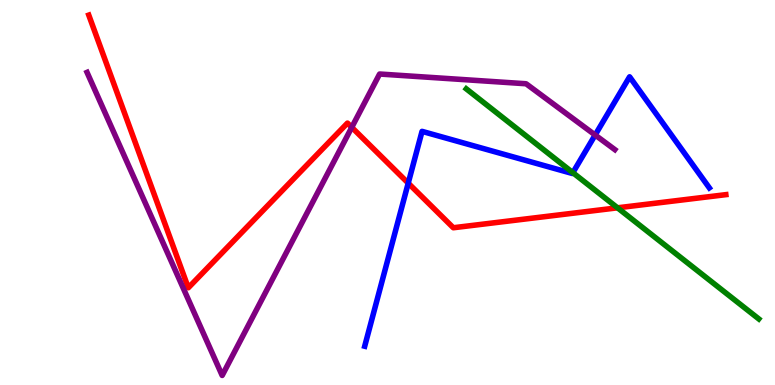[{'lines': ['blue', 'red'], 'intersections': [{'x': 5.27, 'y': 5.24}]}, {'lines': ['green', 'red'], 'intersections': [{'x': 7.97, 'y': 4.6}]}, {'lines': ['purple', 'red'], 'intersections': [{'x': 4.54, 'y': 6.69}]}, {'lines': ['blue', 'green'], 'intersections': [{'x': 7.39, 'y': 5.51}]}, {'lines': ['blue', 'purple'], 'intersections': [{'x': 7.68, 'y': 6.49}]}, {'lines': ['green', 'purple'], 'intersections': []}]